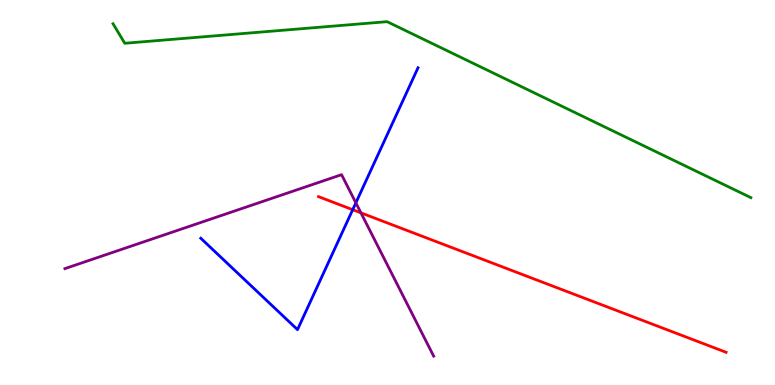[{'lines': ['blue', 'red'], 'intersections': [{'x': 4.55, 'y': 4.55}]}, {'lines': ['green', 'red'], 'intersections': []}, {'lines': ['purple', 'red'], 'intersections': [{'x': 4.66, 'y': 4.47}]}, {'lines': ['blue', 'green'], 'intersections': []}, {'lines': ['blue', 'purple'], 'intersections': [{'x': 4.59, 'y': 4.73}]}, {'lines': ['green', 'purple'], 'intersections': []}]